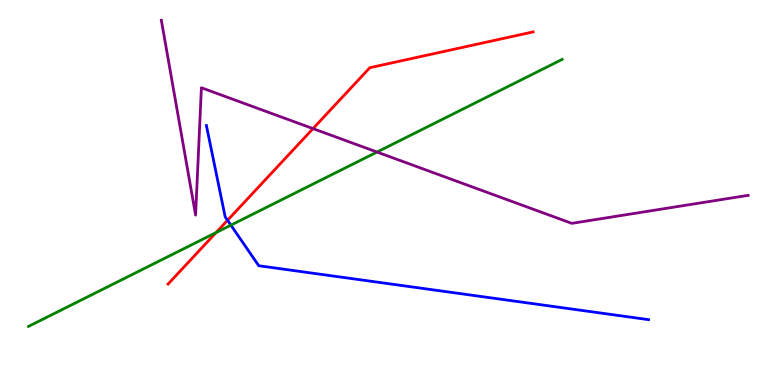[{'lines': ['blue', 'red'], 'intersections': [{'x': 2.94, 'y': 4.28}]}, {'lines': ['green', 'red'], 'intersections': [{'x': 2.79, 'y': 3.96}]}, {'lines': ['purple', 'red'], 'intersections': [{'x': 4.04, 'y': 6.66}]}, {'lines': ['blue', 'green'], 'intersections': [{'x': 2.98, 'y': 4.15}]}, {'lines': ['blue', 'purple'], 'intersections': []}, {'lines': ['green', 'purple'], 'intersections': [{'x': 4.86, 'y': 6.05}]}]